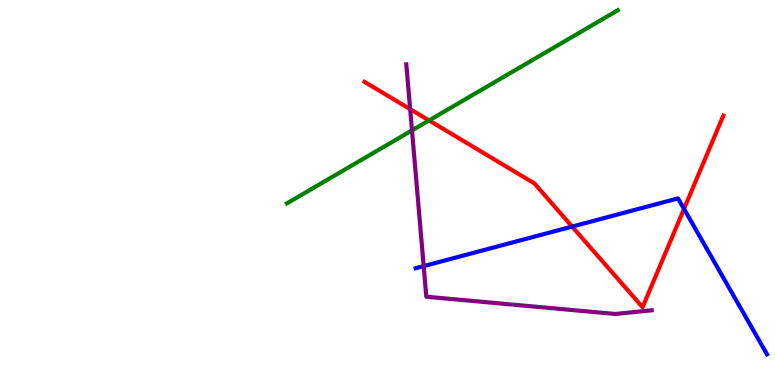[{'lines': ['blue', 'red'], 'intersections': [{'x': 7.38, 'y': 4.11}, {'x': 8.83, 'y': 4.57}]}, {'lines': ['green', 'red'], 'intersections': [{'x': 5.54, 'y': 6.87}]}, {'lines': ['purple', 'red'], 'intersections': [{'x': 5.29, 'y': 7.17}]}, {'lines': ['blue', 'green'], 'intersections': []}, {'lines': ['blue', 'purple'], 'intersections': [{'x': 5.47, 'y': 3.09}]}, {'lines': ['green', 'purple'], 'intersections': [{'x': 5.32, 'y': 6.61}]}]